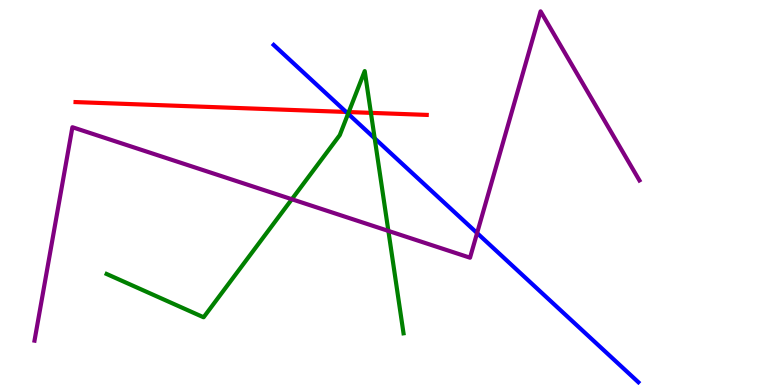[{'lines': ['blue', 'red'], 'intersections': [{'x': 4.47, 'y': 7.09}]}, {'lines': ['green', 'red'], 'intersections': [{'x': 4.5, 'y': 7.09}, {'x': 4.79, 'y': 7.07}]}, {'lines': ['purple', 'red'], 'intersections': []}, {'lines': ['blue', 'green'], 'intersections': [{'x': 4.49, 'y': 7.05}, {'x': 4.83, 'y': 6.41}]}, {'lines': ['blue', 'purple'], 'intersections': [{'x': 6.16, 'y': 3.95}]}, {'lines': ['green', 'purple'], 'intersections': [{'x': 3.77, 'y': 4.83}, {'x': 5.01, 'y': 4.0}]}]